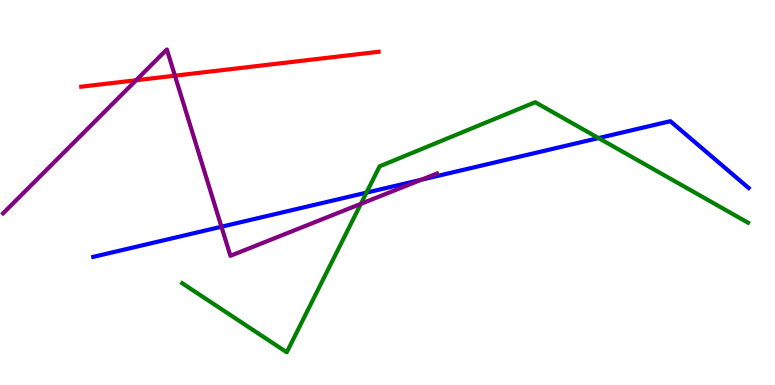[{'lines': ['blue', 'red'], 'intersections': []}, {'lines': ['green', 'red'], 'intersections': []}, {'lines': ['purple', 'red'], 'intersections': [{'x': 1.76, 'y': 7.92}, {'x': 2.26, 'y': 8.03}]}, {'lines': ['blue', 'green'], 'intersections': [{'x': 4.73, 'y': 5.0}, {'x': 7.72, 'y': 6.41}]}, {'lines': ['blue', 'purple'], 'intersections': [{'x': 2.86, 'y': 4.11}, {'x': 5.44, 'y': 5.33}]}, {'lines': ['green', 'purple'], 'intersections': [{'x': 4.66, 'y': 4.71}]}]